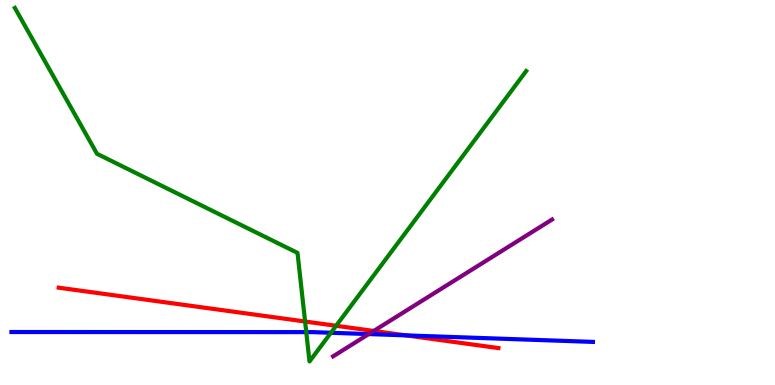[{'lines': ['blue', 'red'], 'intersections': [{'x': 5.24, 'y': 1.29}]}, {'lines': ['green', 'red'], 'intersections': [{'x': 3.94, 'y': 1.65}, {'x': 4.34, 'y': 1.54}]}, {'lines': ['purple', 'red'], 'intersections': [{'x': 4.82, 'y': 1.4}]}, {'lines': ['blue', 'green'], 'intersections': [{'x': 3.95, 'y': 1.37}, {'x': 4.27, 'y': 1.36}]}, {'lines': ['blue', 'purple'], 'intersections': [{'x': 4.76, 'y': 1.32}]}, {'lines': ['green', 'purple'], 'intersections': []}]